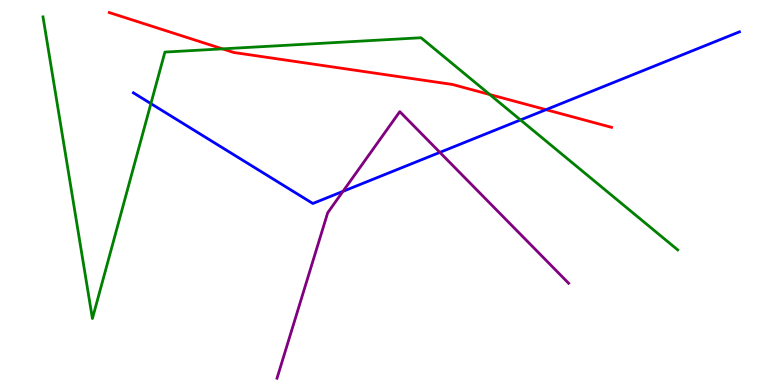[{'lines': ['blue', 'red'], 'intersections': [{'x': 7.05, 'y': 7.15}]}, {'lines': ['green', 'red'], 'intersections': [{'x': 2.87, 'y': 8.73}, {'x': 6.32, 'y': 7.55}]}, {'lines': ['purple', 'red'], 'intersections': []}, {'lines': ['blue', 'green'], 'intersections': [{'x': 1.95, 'y': 7.31}, {'x': 6.72, 'y': 6.88}]}, {'lines': ['blue', 'purple'], 'intersections': [{'x': 4.43, 'y': 5.03}, {'x': 5.68, 'y': 6.04}]}, {'lines': ['green', 'purple'], 'intersections': []}]